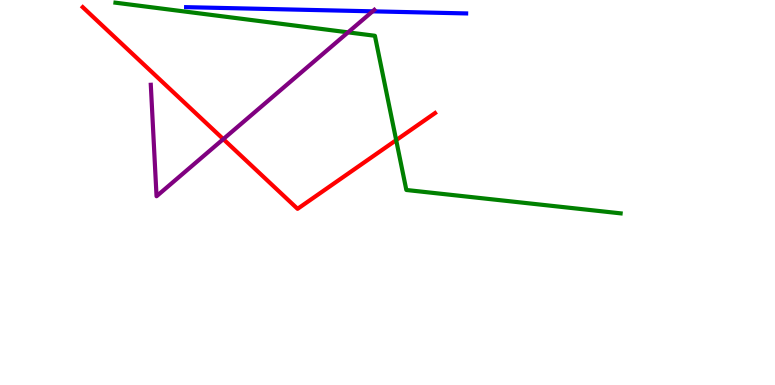[{'lines': ['blue', 'red'], 'intersections': []}, {'lines': ['green', 'red'], 'intersections': [{'x': 5.11, 'y': 6.36}]}, {'lines': ['purple', 'red'], 'intersections': [{'x': 2.88, 'y': 6.39}]}, {'lines': ['blue', 'green'], 'intersections': []}, {'lines': ['blue', 'purple'], 'intersections': [{'x': 4.81, 'y': 9.71}]}, {'lines': ['green', 'purple'], 'intersections': [{'x': 4.49, 'y': 9.16}]}]